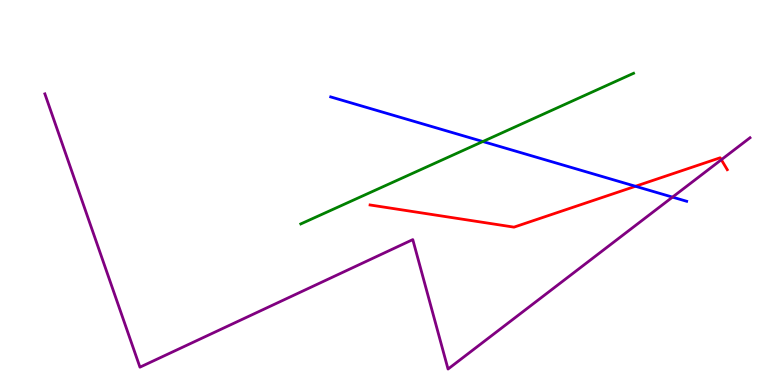[{'lines': ['blue', 'red'], 'intersections': [{'x': 8.2, 'y': 5.16}]}, {'lines': ['green', 'red'], 'intersections': []}, {'lines': ['purple', 'red'], 'intersections': [{'x': 9.31, 'y': 5.85}]}, {'lines': ['blue', 'green'], 'intersections': [{'x': 6.23, 'y': 6.32}]}, {'lines': ['blue', 'purple'], 'intersections': [{'x': 8.68, 'y': 4.88}]}, {'lines': ['green', 'purple'], 'intersections': []}]